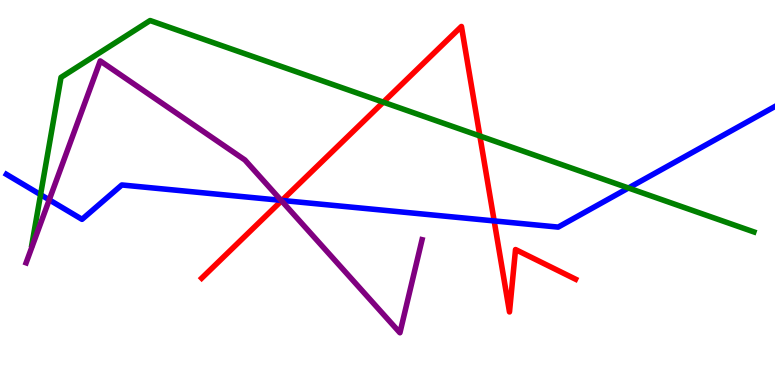[{'lines': ['blue', 'red'], 'intersections': [{'x': 3.64, 'y': 4.79}, {'x': 6.38, 'y': 4.26}]}, {'lines': ['green', 'red'], 'intersections': [{'x': 4.95, 'y': 7.35}, {'x': 6.19, 'y': 6.47}]}, {'lines': ['purple', 'red'], 'intersections': [{'x': 3.63, 'y': 4.78}]}, {'lines': ['blue', 'green'], 'intersections': [{'x': 0.523, 'y': 4.94}, {'x': 8.11, 'y': 5.12}]}, {'lines': ['blue', 'purple'], 'intersections': [{'x': 0.636, 'y': 4.81}, {'x': 3.63, 'y': 4.8}]}, {'lines': ['green', 'purple'], 'intersections': []}]